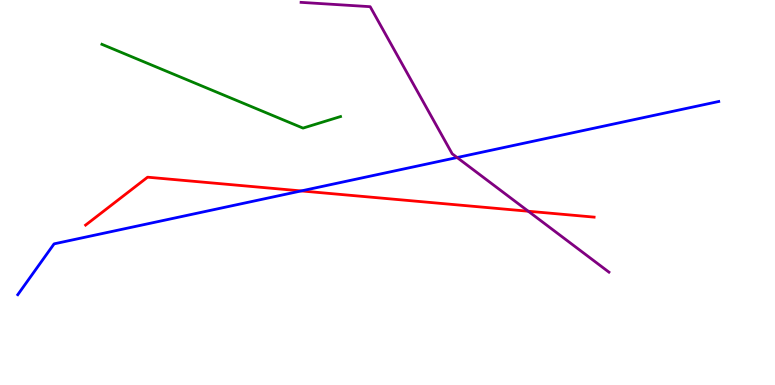[{'lines': ['blue', 'red'], 'intersections': [{'x': 3.89, 'y': 5.04}]}, {'lines': ['green', 'red'], 'intersections': []}, {'lines': ['purple', 'red'], 'intersections': [{'x': 6.82, 'y': 4.51}]}, {'lines': ['blue', 'green'], 'intersections': []}, {'lines': ['blue', 'purple'], 'intersections': [{'x': 5.9, 'y': 5.91}]}, {'lines': ['green', 'purple'], 'intersections': []}]